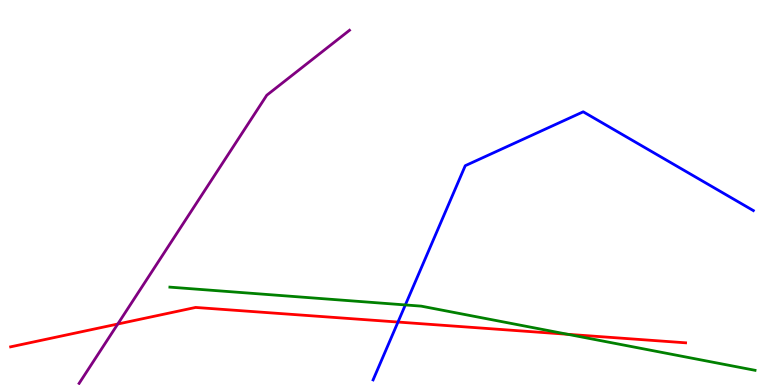[{'lines': ['blue', 'red'], 'intersections': [{'x': 5.14, 'y': 1.64}]}, {'lines': ['green', 'red'], 'intersections': [{'x': 7.33, 'y': 1.32}]}, {'lines': ['purple', 'red'], 'intersections': [{'x': 1.52, 'y': 1.58}]}, {'lines': ['blue', 'green'], 'intersections': [{'x': 5.23, 'y': 2.08}]}, {'lines': ['blue', 'purple'], 'intersections': []}, {'lines': ['green', 'purple'], 'intersections': []}]